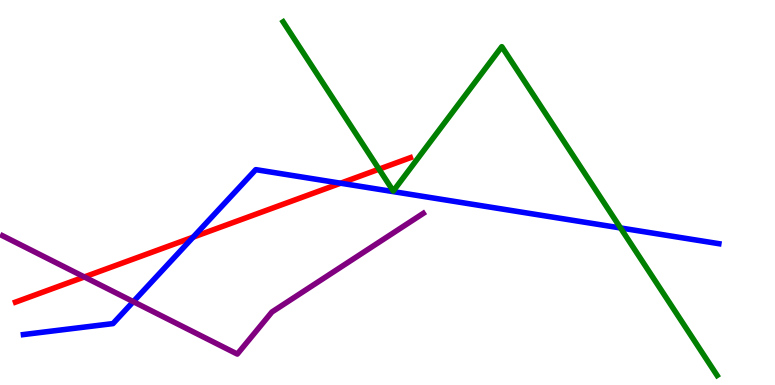[{'lines': ['blue', 'red'], 'intersections': [{'x': 2.49, 'y': 3.84}, {'x': 4.4, 'y': 5.24}]}, {'lines': ['green', 'red'], 'intersections': [{'x': 4.89, 'y': 5.61}]}, {'lines': ['purple', 'red'], 'intersections': [{'x': 1.09, 'y': 2.81}]}, {'lines': ['blue', 'green'], 'intersections': [{'x': 8.01, 'y': 4.08}]}, {'lines': ['blue', 'purple'], 'intersections': [{'x': 1.72, 'y': 2.16}]}, {'lines': ['green', 'purple'], 'intersections': []}]